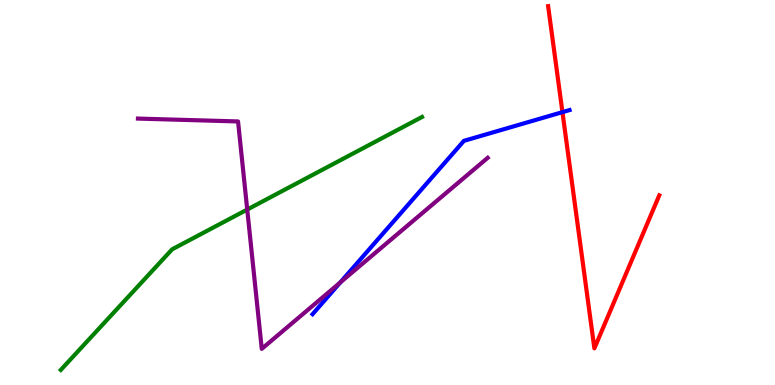[{'lines': ['blue', 'red'], 'intersections': [{'x': 7.26, 'y': 7.09}]}, {'lines': ['green', 'red'], 'intersections': []}, {'lines': ['purple', 'red'], 'intersections': []}, {'lines': ['blue', 'green'], 'intersections': []}, {'lines': ['blue', 'purple'], 'intersections': [{'x': 4.39, 'y': 2.66}]}, {'lines': ['green', 'purple'], 'intersections': [{'x': 3.19, 'y': 4.56}]}]